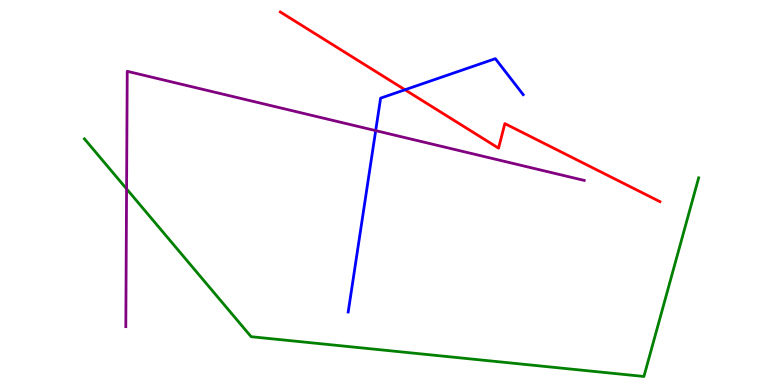[{'lines': ['blue', 'red'], 'intersections': [{'x': 5.23, 'y': 7.67}]}, {'lines': ['green', 'red'], 'intersections': []}, {'lines': ['purple', 'red'], 'intersections': []}, {'lines': ['blue', 'green'], 'intersections': []}, {'lines': ['blue', 'purple'], 'intersections': [{'x': 4.85, 'y': 6.61}]}, {'lines': ['green', 'purple'], 'intersections': [{'x': 1.63, 'y': 5.09}]}]